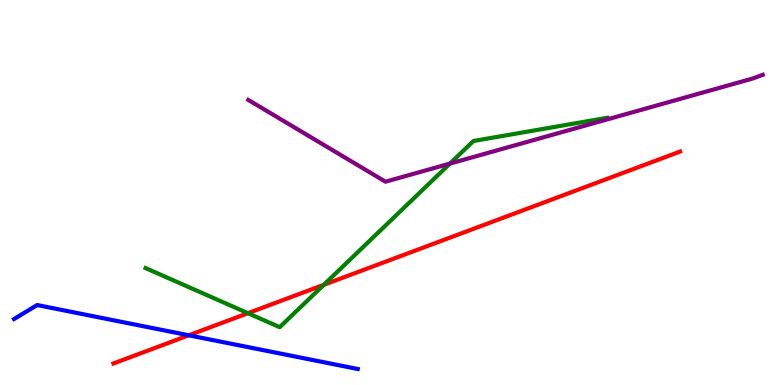[{'lines': ['blue', 'red'], 'intersections': [{'x': 2.44, 'y': 1.29}]}, {'lines': ['green', 'red'], 'intersections': [{'x': 3.2, 'y': 1.87}, {'x': 4.18, 'y': 2.6}]}, {'lines': ['purple', 'red'], 'intersections': []}, {'lines': ['blue', 'green'], 'intersections': []}, {'lines': ['blue', 'purple'], 'intersections': []}, {'lines': ['green', 'purple'], 'intersections': [{'x': 5.81, 'y': 5.75}]}]